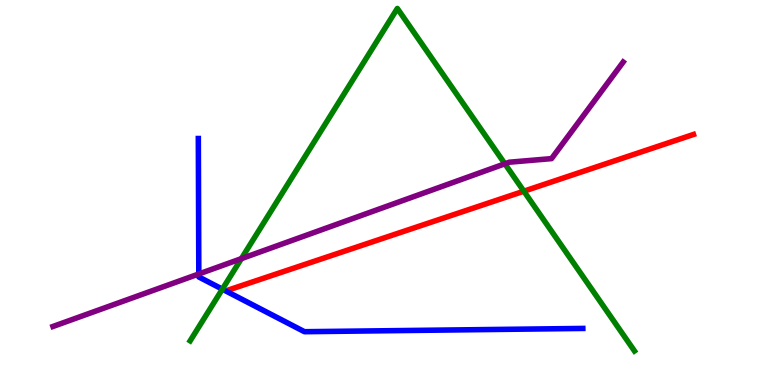[{'lines': ['blue', 'red'], 'intersections': []}, {'lines': ['green', 'red'], 'intersections': [{'x': 6.76, 'y': 5.03}]}, {'lines': ['purple', 'red'], 'intersections': []}, {'lines': ['blue', 'green'], 'intersections': [{'x': 2.87, 'y': 2.49}]}, {'lines': ['blue', 'purple'], 'intersections': [{'x': 2.57, 'y': 2.88}]}, {'lines': ['green', 'purple'], 'intersections': [{'x': 3.11, 'y': 3.28}, {'x': 6.51, 'y': 5.75}]}]